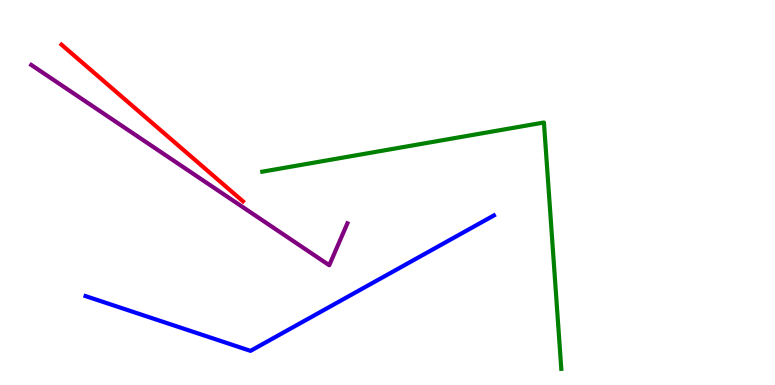[{'lines': ['blue', 'red'], 'intersections': []}, {'lines': ['green', 'red'], 'intersections': []}, {'lines': ['purple', 'red'], 'intersections': []}, {'lines': ['blue', 'green'], 'intersections': []}, {'lines': ['blue', 'purple'], 'intersections': []}, {'lines': ['green', 'purple'], 'intersections': []}]